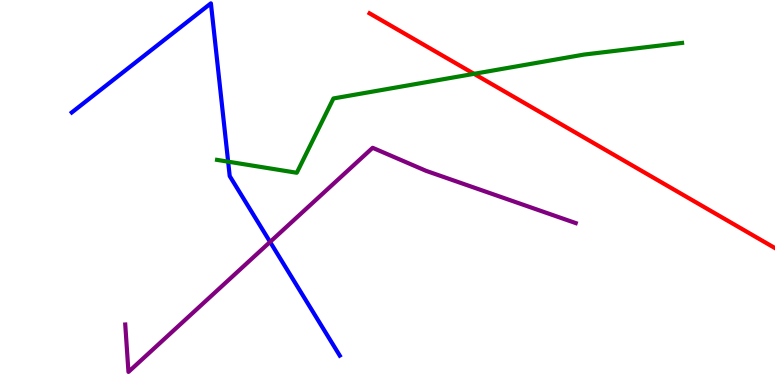[{'lines': ['blue', 'red'], 'intersections': []}, {'lines': ['green', 'red'], 'intersections': [{'x': 6.12, 'y': 8.08}]}, {'lines': ['purple', 'red'], 'intersections': []}, {'lines': ['blue', 'green'], 'intersections': [{'x': 2.94, 'y': 5.8}]}, {'lines': ['blue', 'purple'], 'intersections': [{'x': 3.49, 'y': 3.72}]}, {'lines': ['green', 'purple'], 'intersections': []}]